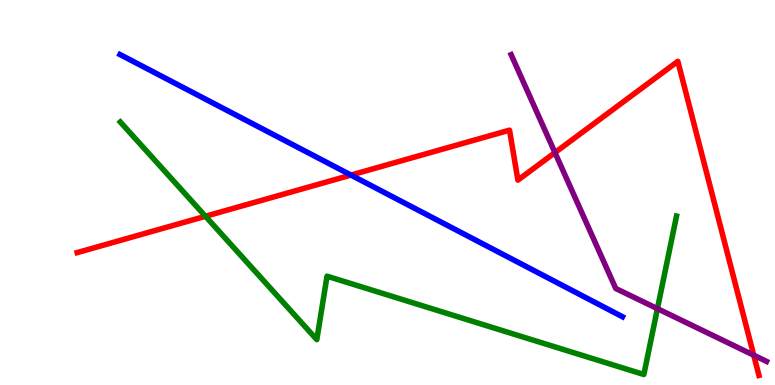[{'lines': ['blue', 'red'], 'intersections': [{'x': 4.53, 'y': 5.45}]}, {'lines': ['green', 'red'], 'intersections': [{'x': 2.65, 'y': 4.38}]}, {'lines': ['purple', 'red'], 'intersections': [{'x': 7.16, 'y': 6.04}, {'x': 9.73, 'y': 0.774}]}, {'lines': ['blue', 'green'], 'intersections': []}, {'lines': ['blue', 'purple'], 'intersections': []}, {'lines': ['green', 'purple'], 'intersections': [{'x': 8.48, 'y': 1.98}]}]